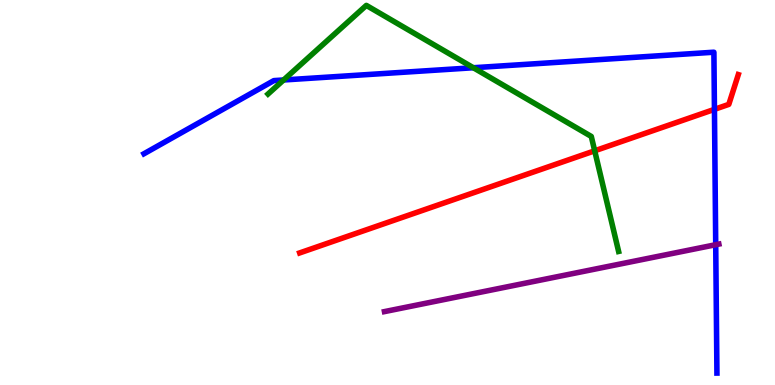[{'lines': ['blue', 'red'], 'intersections': [{'x': 9.22, 'y': 7.16}]}, {'lines': ['green', 'red'], 'intersections': [{'x': 7.67, 'y': 6.08}]}, {'lines': ['purple', 'red'], 'intersections': []}, {'lines': ['blue', 'green'], 'intersections': [{'x': 3.66, 'y': 7.92}, {'x': 6.11, 'y': 8.24}]}, {'lines': ['blue', 'purple'], 'intersections': [{'x': 9.24, 'y': 3.64}]}, {'lines': ['green', 'purple'], 'intersections': []}]